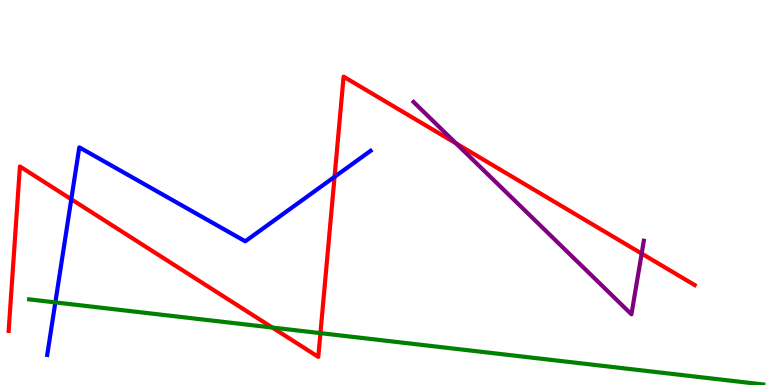[{'lines': ['blue', 'red'], 'intersections': [{'x': 0.92, 'y': 4.82}, {'x': 4.32, 'y': 5.41}]}, {'lines': ['green', 'red'], 'intersections': [{'x': 3.51, 'y': 1.49}, {'x': 4.13, 'y': 1.35}]}, {'lines': ['purple', 'red'], 'intersections': [{'x': 5.89, 'y': 6.27}, {'x': 8.28, 'y': 3.41}]}, {'lines': ['blue', 'green'], 'intersections': [{'x': 0.714, 'y': 2.15}]}, {'lines': ['blue', 'purple'], 'intersections': []}, {'lines': ['green', 'purple'], 'intersections': []}]